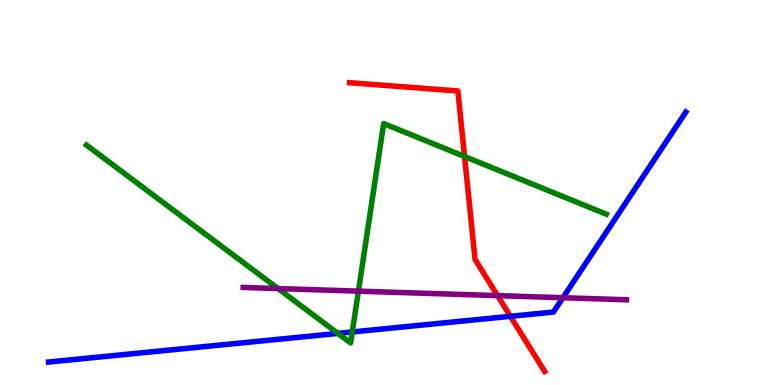[{'lines': ['blue', 'red'], 'intersections': [{'x': 6.59, 'y': 1.78}]}, {'lines': ['green', 'red'], 'intersections': [{'x': 5.99, 'y': 5.94}]}, {'lines': ['purple', 'red'], 'intersections': [{'x': 6.42, 'y': 2.32}]}, {'lines': ['blue', 'green'], 'intersections': [{'x': 4.36, 'y': 1.34}, {'x': 4.55, 'y': 1.38}]}, {'lines': ['blue', 'purple'], 'intersections': [{'x': 7.26, 'y': 2.27}]}, {'lines': ['green', 'purple'], 'intersections': [{'x': 3.59, 'y': 2.5}, {'x': 4.62, 'y': 2.44}]}]